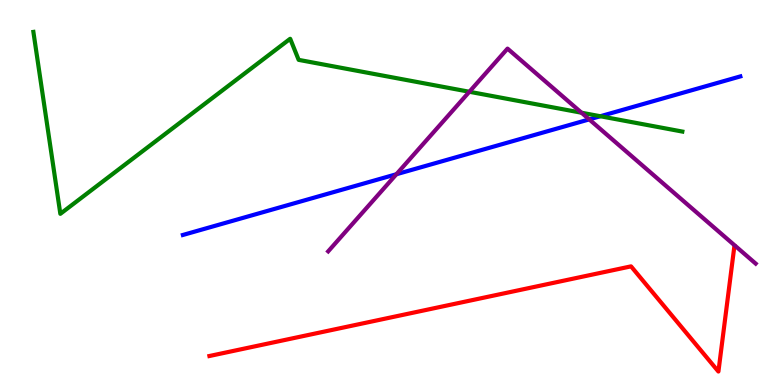[{'lines': ['blue', 'red'], 'intersections': []}, {'lines': ['green', 'red'], 'intersections': []}, {'lines': ['purple', 'red'], 'intersections': []}, {'lines': ['blue', 'green'], 'intersections': [{'x': 7.75, 'y': 6.98}]}, {'lines': ['blue', 'purple'], 'intersections': [{'x': 5.11, 'y': 5.47}, {'x': 7.6, 'y': 6.9}]}, {'lines': ['green', 'purple'], 'intersections': [{'x': 6.06, 'y': 7.62}, {'x': 7.5, 'y': 7.07}]}]